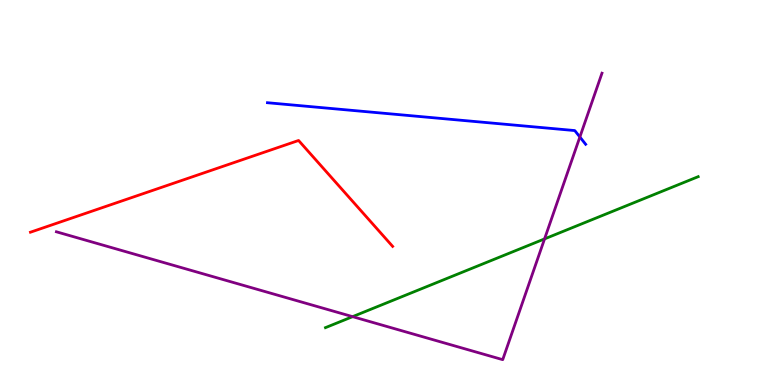[{'lines': ['blue', 'red'], 'intersections': []}, {'lines': ['green', 'red'], 'intersections': []}, {'lines': ['purple', 'red'], 'intersections': []}, {'lines': ['blue', 'green'], 'intersections': []}, {'lines': ['blue', 'purple'], 'intersections': [{'x': 7.48, 'y': 6.44}]}, {'lines': ['green', 'purple'], 'intersections': [{'x': 4.55, 'y': 1.78}, {'x': 7.03, 'y': 3.79}]}]